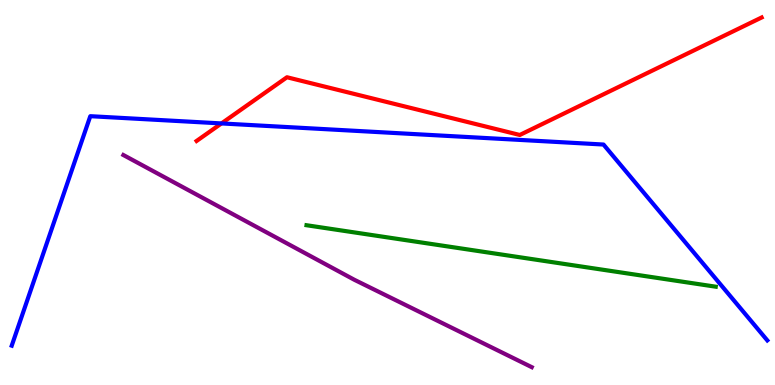[{'lines': ['blue', 'red'], 'intersections': [{'x': 2.86, 'y': 6.79}]}, {'lines': ['green', 'red'], 'intersections': []}, {'lines': ['purple', 'red'], 'intersections': []}, {'lines': ['blue', 'green'], 'intersections': []}, {'lines': ['blue', 'purple'], 'intersections': []}, {'lines': ['green', 'purple'], 'intersections': []}]